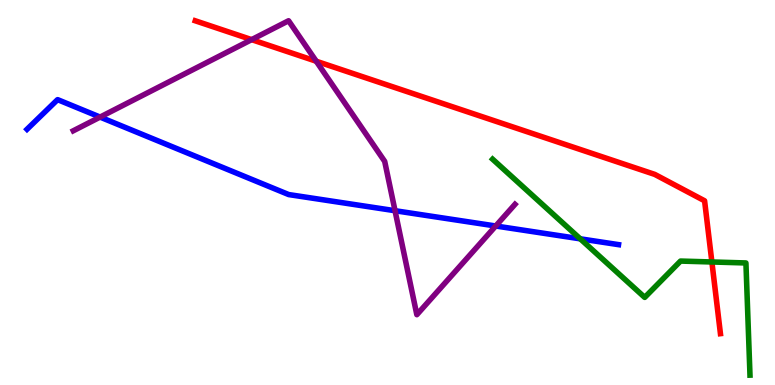[{'lines': ['blue', 'red'], 'intersections': []}, {'lines': ['green', 'red'], 'intersections': [{'x': 9.19, 'y': 3.2}]}, {'lines': ['purple', 'red'], 'intersections': [{'x': 3.25, 'y': 8.97}, {'x': 4.08, 'y': 8.41}]}, {'lines': ['blue', 'green'], 'intersections': [{'x': 7.49, 'y': 3.8}]}, {'lines': ['blue', 'purple'], 'intersections': [{'x': 1.29, 'y': 6.96}, {'x': 5.1, 'y': 4.53}, {'x': 6.4, 'y': 4.13}]}, {'lines': ['green', 'purple'], 'intersections': []}]